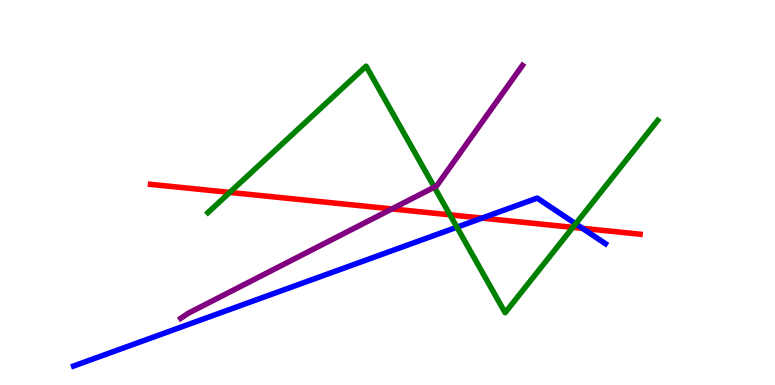[{'lines': ['blue', 'red'], 'intersections': [{'x': 6.22, 'y': 4.34}, {'x': 7.52, 'y': 4.07}]}, {'lines': ['green', 'red'], 'intersections': [{'x': 2.96, 'y': 5.0}, {'x': 5.81, 'y': 4.42}, {'x': 7.39, 'y': 4.09}]}, {'lines': ['purple', 'red'], 'intersections': [{'x': 5.06, 'y': 4.57}]}, {'lines': ['blue', 'green'], 'intersections': [{'x': 5.9, 'y': 4.1}, {'x': 7.43, 'y': 4.19}]}, {'lines': ['blue', 'purple'], 'intersections': []}, {'lines': ['green', 'purple'], 'intersections': [{'x': 5.6, 'y': 5.14}]}]